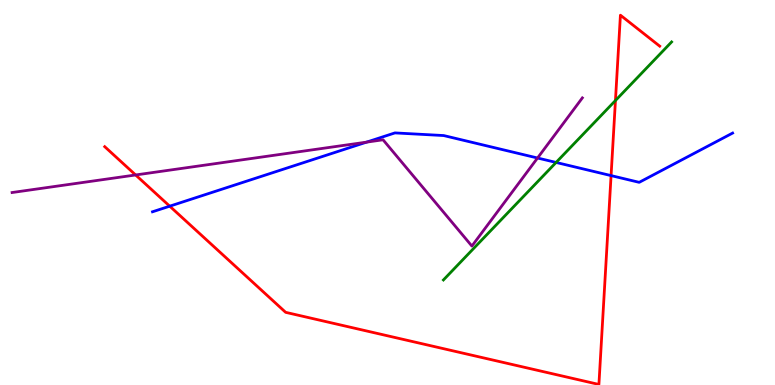[{'lines': ['blue', 'red'], 'intersections': [{'x': 2.19, 'y': 4.64}, {'x': 7.88, 'y': 5.44}]}, {'lines': ['green', 'red'], 'intersections': [{'x': 7.94, 'y': 7.39}]}, {'lines': ['purple', 'red'], 'intersections': [{'x': 1.75, 'y': 5.46}]}, {'lines': ['blue', 'green'], 'intersections': [{'x': 7.18, 'y': 5.78}]}, {'lines': ['blue', 'purple'], 'intersections': [{'x': 4.73, 'y': 6.31}, {'x': 6.94, 'y': 5.9}]}, {'lines': ['green', 'purple'], 'intersections': []}]